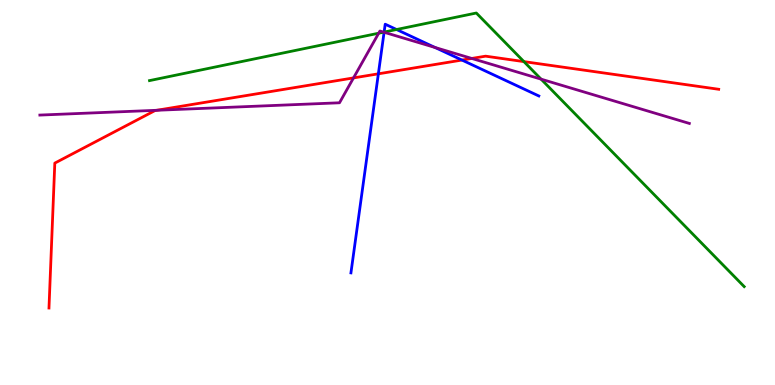[{'lines': ['blue', 'red'], 'intersections': [{'x': 4.88, 'y': 8.08}, {'x': 5.96, 'y': 8.44}]}, {'lines': ['green', 'red'], 'intersections': [{'x': 6.76, 'y': 8.4}]}, {'lines': ['purple', 'red'], 'intersections': [{'x': 2.02, 'y': 7.14}, {'x': 4.56, 'y': 7.98}, {'x': 6.09, 'y': 8.48}]}, {'lines': ['blue', 'green'], 'intersections': [{'x': 4.96, 'y': 9.17}, {'x': 5.12, 'y': 9.23}]}, {'lines': ['blue', 'purple'], 'intersections': [{'x': 4.96, 'y': 9.16}, {'x': 5.61, 'y': 8.77}]}, {'lines': ['green', 'purple'], 'intersections': [{'x': 4.89, 'y': 9.14}, {'x': 4.95, 'y': 9.16}, {'x': 6.98, 'y': 7.94}]}]